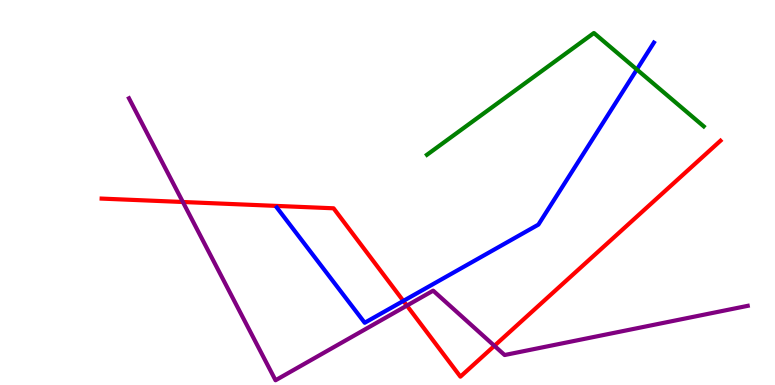[{'lines': ['blue', 'red'], 'intersections': [{'x': 5.2, 'y': 2.18}]}, {'lines': ['green', 'red'], 'intersections': []}, {'lines': ['purple', 'red'], 'intersections': [{'x': 2.36, 'y': 4.75}, {'x': 5.25, 'y': 2.06}, {'x': 6.38, 'y': 1.02}]}, {'lines': ['blue', 'green'], 'intersections': [{'x': 8.22, 'y': 8.2}]}, {'lines': ['blue', 'purple'], 'intersections': []}, {'lines': ['green', 'purple'], 'intersections': []}]